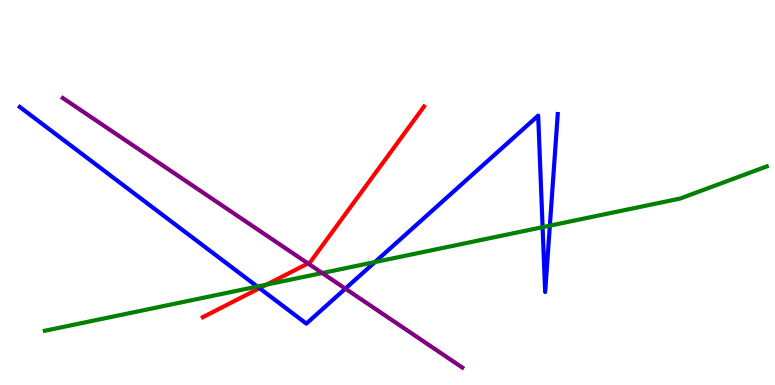[{'lines': ['blue', 'red'], 'intersections': [{'x': 3.35, 'y': 2.51}]}, {'lines': ['green', 'red'], 'intersections': [{'x': 3.44, 'y': 2.61}]}, {'lines': ['purple', 'red'], 'intersections': [{'x': 3.97, 'y': 3.16}]}, {'lines': ['blue', 'green'], 'intersections': [{'x': 3.32, 'y': 2.56}, {'x': 4.84, 'y': 3.19}, {'x': 7.0, 'y': 4.1}, {'x': 7.09, 'y': 4.14}]}, {'lines': ['blue', 'purple'], 'intersections': [{'x': 4.46, 'y': 2.5}]}, {'lines': ['green', 'purple'], 'intersections': [{'x': 4.16, 'y': 2.91}]}]